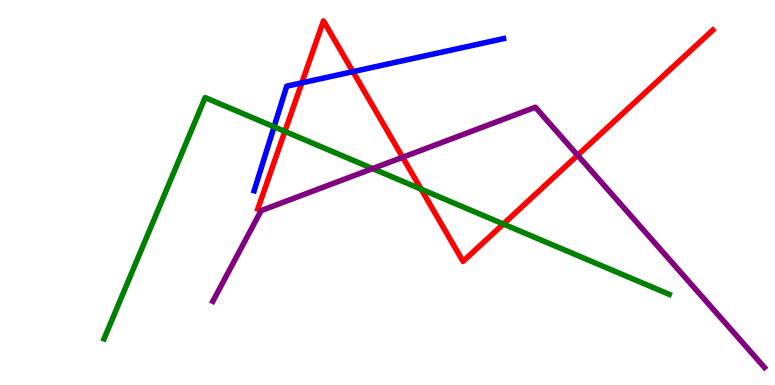[{'lines': ['blue', 'red'], 'intersections': [{'x': 3.89, 'y': 7.85}, {'x': 4.55, 'y': 8.14}]}, {'lines': ['green', 'red'], 'intersections': [{'x': 3.68, 'y': 6.59}, {'x': 5.43, 'y': 5.09}, {'x': 6.49, 'y': 4.18}]}, {'lines': ['purple', 'red'], 'intersections': [{'x': 5.2, 'y': 5.91}, {'x': 7.45, 'y': 5.97}]}, {'lines': ['blue', 'green'], 'intersections': [{'x': 3.54, 'y': 6.71}]}, {'lines': ['blue', 'purple'], 'intersections': []}, {'lines': ['green', 'purple'], 'intersections': [{'x': 4.81, 'y': 5.62}]}]